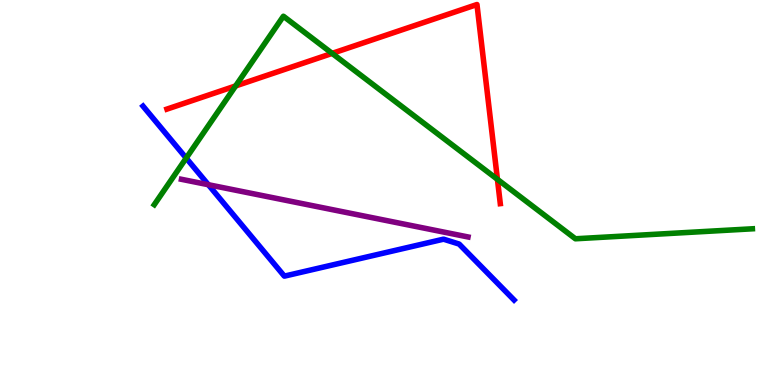[{'lines': ['blue', 'red'], 'intersections': []}, {'lines': ['green', 'red'], 'intersections': [{'x': 3.04, 'y': 7.77}, {'x': 4.29, 'y': 8.61}, {'x': 6.42, 'y': 5.34}]}, {'lines': ['purple', 'red'], 'intersections': []}, {'lines': ['blue', 'green'], 'intersections': [{'x': 2.4, 'y': 5.89}]}, {'lines': ['blue', 'purple'], 'intersections': [{'x': 2.69, 'y': 5.2}]}, {'lines': ['green', 'purple'], 'intersections': []}]